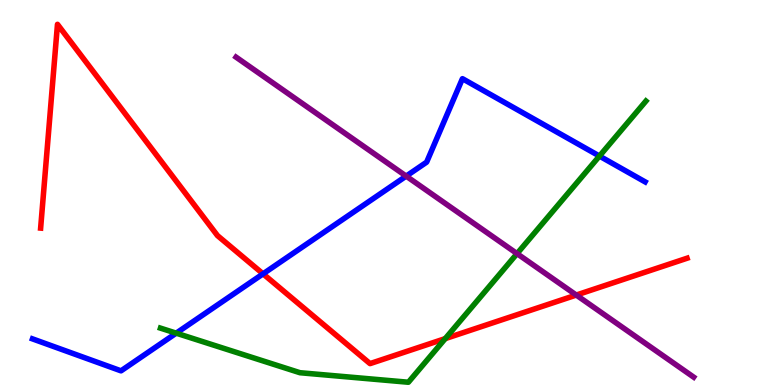[{'lines': ['blue', 'red'], 'intersections': [{'x': 3.39, 'y': 2.89}]}, {'lines': ['green', 'red'], 'intersections': [{'x': 5.75, 'y': 1.2}]}, {'lines': ['purple', 'red'], 'intersections': [{'x': 7.44, 'y': 2.34}]}, {'lines': ['blue', 'green'], 'intersections': [{'x': 2.27, 'y': 1.35}, {'x': 7.73, 'y': 5.95}]}, {'lines': ['blue', 'purple'], 'intersections': [{'x': 5.24, 'y': 5.43}]}, {'lines': ['green', 'purple'], 'intersections': [{'x': 6.67, 'y': 3.41}]}]